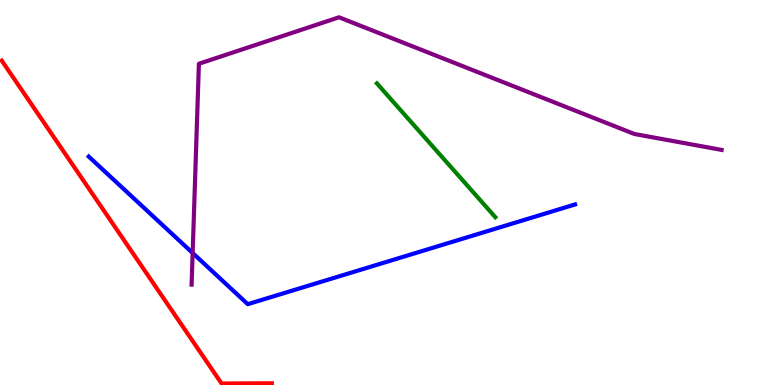[{'lines': ['blue', 'red'], 'intersections': []}, {'lines': ['green', 'red'], 'intersections': []}, {'lines': ['purple', 'red'], 'intersections': []}, {'lines': ['blue', 'green'], 'intersections': []}, {'lines': ['blue', 'purple'], 'intersections': [{'x': 2.49, 'y': 3.43}]}, {'lines': ['green', 'purple'], 'intersections': []}]